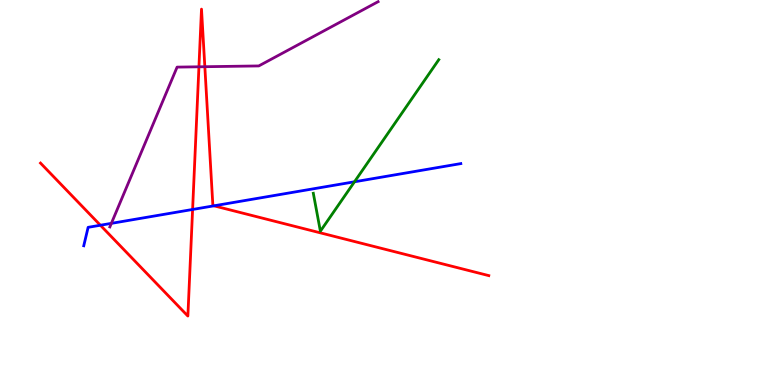[{'lines': ['blue', 'red'], 'intersections': [{'x': 1.3, 'y': 4.15}, {'x': 2.49, 'y': 4.56}, {'x': 2.76, 'y': 4.65}]}, {'lines': ['green', 'red'], 'intersections': []}, {'lines': ['purple', 'red'], 'intersections': [{'x': 2.57, 'y': 8.26}, {'x': 2.64, 'y': 8.27}]}, {'lines': ['blue', 'green'], 'intersections': [{'x': 4.57, 'y': 5.28}]}, {'lines': ['blue', 'purple'], 'intersections': [{'x': 1.44, 'y': 4.2}]}, {'lines': ['green', 'purple'], 'intersections': []}]